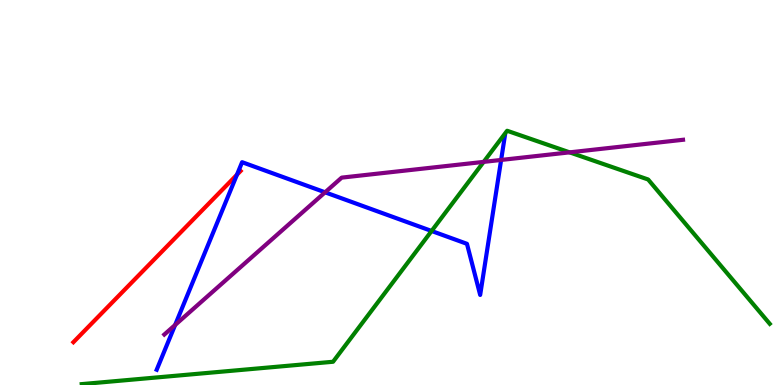[{'lines': ['blue', 'red'], 'intersections': [{'x': 3.06, 'y': 5.46}]}, {'lines': ['green', 'red'], 'intersections': []}, {'lines': ['purple', 'red'], 'intersections': []}, {'lines': ['blue', 'green'], 'intersections': [{'x': 5.57, 'y': 4.0}]}, {'lines': ['blue', 'purple'], 'intersections': [{'x': 2.26, 'y': 1.56}, {'x': 4.19, 'y': 5.0}, {'x': 6.47, 'y': 5.85}]}, {'lines': ['green', 'purple'], 'intersections': [{'x': 6.24, 'y': 5.8}, {'x': 7.35, 'y': 6.04}]}]